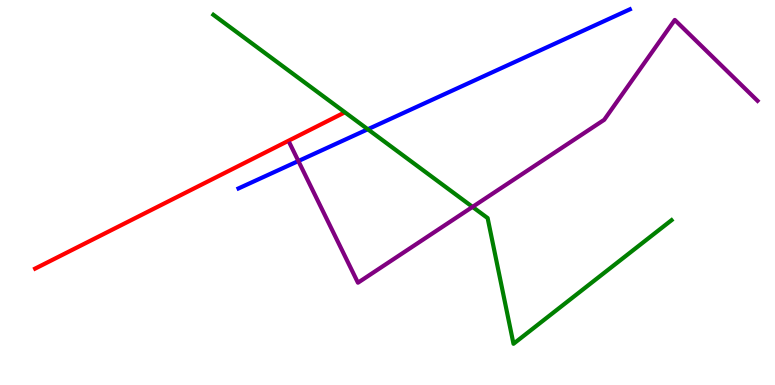[{'lines': ['blue', 'red'], 'intersections': []}, {'lines': ['green', 'red'], 'intersections': []}, {'lines': ['purple', 'red'], 'intersections': []}, {'lines': ['blue', 'green'], 'intersections': [{'x': 4.75, 'y': 6.64}]}, {'lines': ['blue', 'purple'], 'intersections': [{'x': 3.85, 'y': 5.82}]}, {'lines': ['green', 'purple'], 'intersections': [{'x': 6.1, 'y': 4.63}]}]